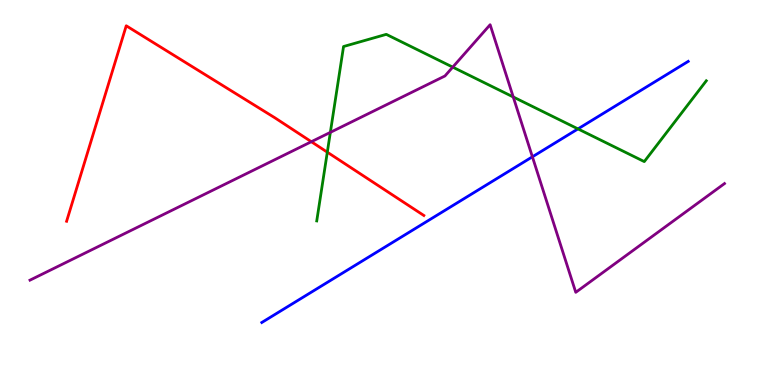[{'lines': ['blue', 'red'], 'intersections': []}, {'lines': ['green', 'red'], 'intersections': [{'x': 4.22, 'y': 6.05}]}, {'lines': ['purple', 'red'], 'intersections': [{'x': 4.02, 'y': 6.32}]}, {'lines': ['blue', 'green'], 'intersections': [{'x': 7.46, 'y': 6.65}]}, {'lines': ['blue', 'purple'], 'intersections': [{'x': 6.87, 'y': 5.93}]}, {'lines': ['green', 'purple'], 'intersections': [{'x': 4.26, 'y': 6.56}, {'x': 5.84, 'y': 8.26}, {'x': 6.62, 'y': 7.48}]}]